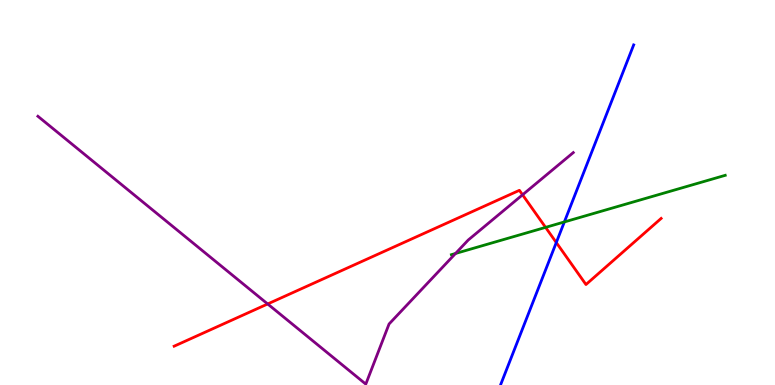[{'lines': ['blue', 'red'], 'intersections': [{'x': 7.18, 'y': 3.7}]}, {'lines': ['green', 'red'], 'intersections': [{'x': 7.04, 'y': 4.09}]}, {'lines': ['purple', 'red'], 'intersections': [{'x': 3.45, 'y': 2.1}, {'x': 6.74, 'y': 4.94}]}, {'lines': ['blue', 'green'], 'intersections': [{'x': 7.28, 'y': 4.24}]}, {'lines': ['blue', 'purple'], 'intersections': []}, {'lines': ['green', 'purple'], 'intersections': [{'x': 5.88, 'y': 3.42}]}]